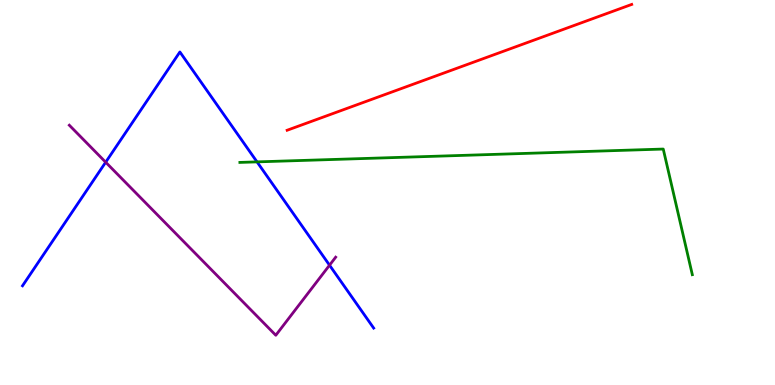[{'lines': ['blue', 'red'], 'intersections': []}, {'lines': ['green', 'red'], 'intersections': []}, {'lines': ['purple', 'red'], 'intersections': []}, {'lines': ['blue', 'green'], 'intersections': [{'x': 3.32, 'y': 5.8}]}, {'lines': ['blue', 'purple'], 'intersections': [{'x': 1.36, 'y': 5.79}, {'x': 4.25, 'y': 3.11}]}, {'lines': ['green', 'purple'], 'intersections': []}]